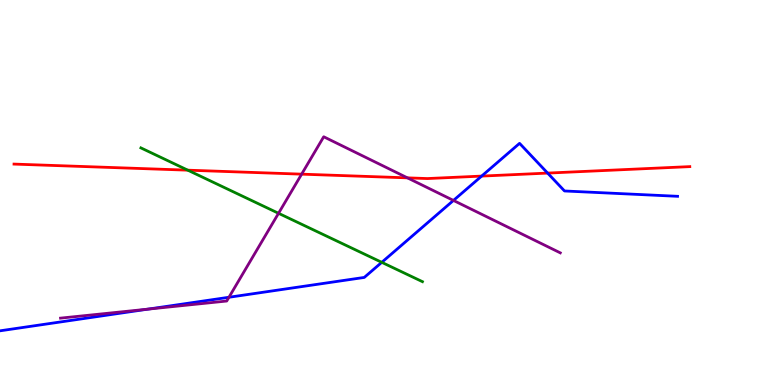[{'lines': ['blue', 'red'], 'intersections': [{'x': 6.21, 'y': 5.43}, {'x': 7.07, 'y': 5.5}]}, {'lines': ['green', 'red'], 'intersections': [{'x': 2.42, 'y': 5.58}]}, {'lines': ['purple', 'red'], 'intersections': [{'x': 3.89, 'y': 5.48}, {'x': 5.26, 'y': 5.38}]}, {'lines': ['blue', 'green'], 'intersections': [{'x': 4.93, 'y': 3.19}]}, {'lines': ['blue', 'purple'], 'intersections': [{'x': 1.91, 'y': 1.97}, {'x': 2.95, 'y': 2.28}, {'x': 5.85, 'y': 4.79}]}, {'lines': ['green', 'purple'], 'intersections': [{'x': 3.59, 'y': 4.46}]}]